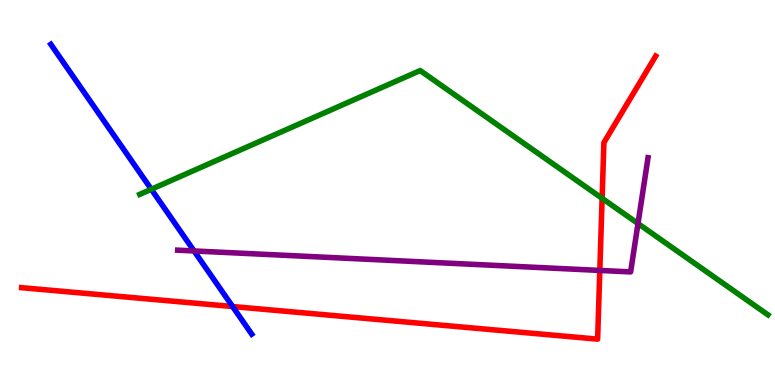[{'lines': ['blue', 'red'], 'intersections': [{'x': 3.0, 'y': 2.04}]}, {'lines': ['green', 'red'], 'intersections': [{'x': 7.77, 'y': 4.85}]}, {'lines': ['purple', 'red'], 'intersections': [{'x': 7.74, 'y': 2.98}]}, {'lines': ['blue', 'green'], 'intersections': [{'x': 1.95, 'y': 5.08}]}, {'lines': ['blue', 'purple'], 'intersections': [{'x': 2.5, 'y': 3.48}]}, {'lines': ['green', 'purple'], 'intersections': [{'x': 8.23, 'y': 4.19}]}]